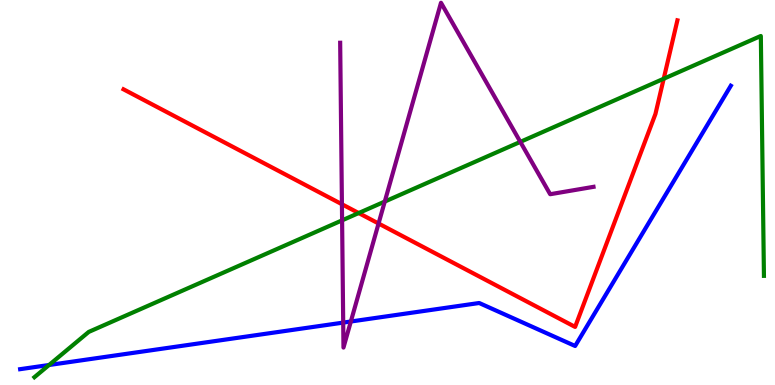[{'lines': ['blue', 'red'], 'intersections': []}, {'lines': ['green', 'red'], 'intersections': [{'x': 4.63, 'y': 4.47}, {'x': 8.56, 'y': 7.95}]}, {'lines': ['purple', 'red'], 'intersections': [{'x': 4.41, 'y': 4.7}, {'x': 4.88, 'y': 4.19}]}, {'lines': ['blue', 'green'], 'intersections': [{'x': 0.633, 'y': 0.519}]}, {'lines': ['blue', 'purple'], 'intersections': [{'x': 4.43, 'y': 1.62}, {'x': 4.53, 'y': 1.65}]}, {'lines': ['green', 'purple'], 'intersections': [{'x': 4.41, 'y': 4.28}, {'x': 4.96, 'y': 4.76}, {'x': 6.71, 'y': 6.31}]}]